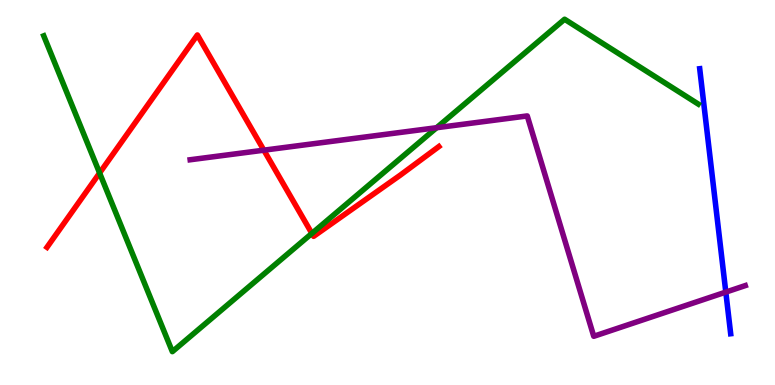[{'lines': ['blue', 'red'], 'intersections': []}, {'lines': ['green', 'red'], 'intersections': [{'x': 1.29, 'y': 5.51}, {'x': 4.02, 'y': 3.94}]}, {'lines': ['purple', 'red'], 'intersections': [{'x': 3.4, 'y': 6.1}]}, {'lines': ['blue', 'green'], 'intersections': []}, {'lines': ['blue', 'purple'], 'intersections': [{'x': 9.37, 'y': 2.41}]}, {'lines': ['green', 'purple'], 'intersections': [{'x': 5.63, 'y': 6.68}]}]